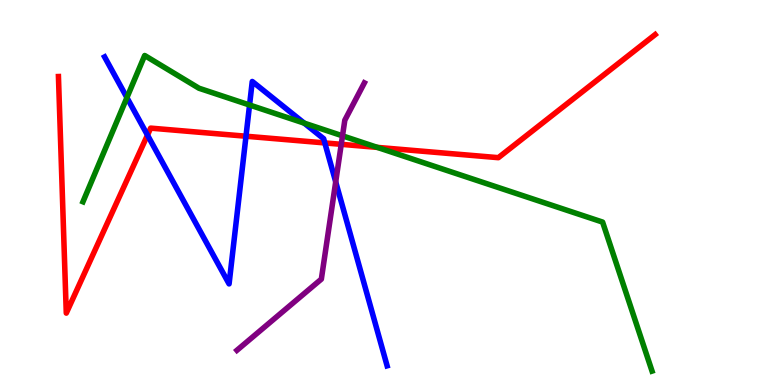[{'lines': ['blue', 'red'], 'intersections': [{'x': 1.9, 'y': 6.49}, {'x': 3.17, 'y': 6.46}, {'x': 4.19, 'y': 6.29}]}, {'lines': ['green', 'red'], 'intersections': [{'x': 4.87, 'y': 6.17}]}, {'lines': ['purple', 'red'], 'intersections': [{'x': 4.4, 'y': 6.25}]}, {'lines': ['blue', 'green'], 'intersections': [{'x': 1.64, 'y': 7.46}, {'x': 3.22, 'y': 7.27}, {'x': 3.93, 'y': 6.8}]}, {'lines': ['blue', 'purple'], 'intersections': [{'x': 4.33, 'y': 5.28}]}, {'lines': ['green', 'purple'], 'intersections': [{'x': 4.42, 'y': 6.47}]}]